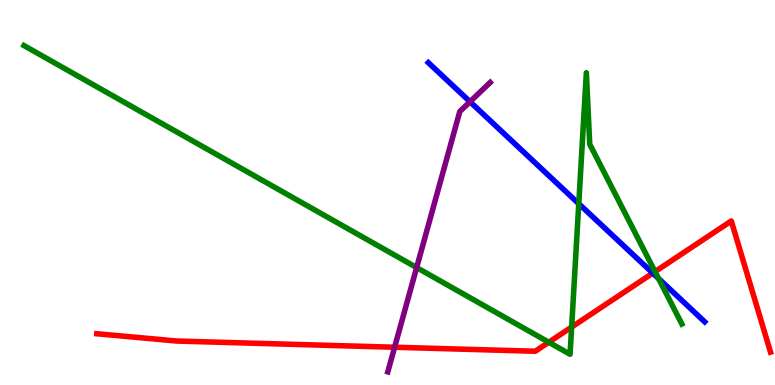[{'lines': ['blue', 'red'], 'intersections': [{'x': 8.42, 'y': 2.91}]}, {'lines': ['green', 'red'], 'intersections': [{'x': 7.08, 'y': 1.11}, {'x': 7.38, 'y': 1.5}, {'x': 8.45, 'y': 2.94}]}, {'lines': ['purple', 'red'], 'intersections': [{'x': 5.09, 'y': 0.981}]}, {'lines': ['blue', 'green'], 'intersections': [{'x': 7.47, 'y': 4.71}, {'x': 8.5, 'y': 2.77}]}, {'lines': ['blue', 'purple'], 'intersections': [{'x': 6.06, 'y': 7.36}]}, {'lines': ['green', 'purple'], 'intersections': [{'x': 5.38, 'y': 3.05}]}]